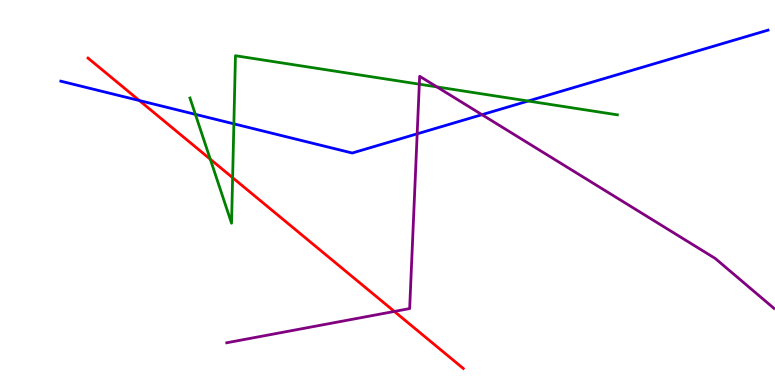[{'lines': ['blue', 'red'], 'intersections': [{'x': 1.8, 'y': 7.39}]}, {'lines': ['green', 'red'], 'intersections': [{'x': 2.71, 'y': 5.86}, {'x': 3.0, 'y': 5.39}]}, {'lines': ['purple', 'red'], 'intersections': [{'x': 5.09, 'y': 1.91}]}, {'lines': ['blue', 'green'], 'intersections': [{'x': 2.52, 'y': 7.03}, {'x': 3.02, 'y': 6.78}, {'x': 6.81, 'y': 7.38}]}, {'lines': ['blue', 'purple'], 'intersections': [{'x': 5.38, 'y': 6.52}, {'x': 6.22, 'y': 7.02}]}, {'lines': ['green', 'purple'], 'intersections': [{'x': 5.41, 'y': 7.81}, {'x': 5.64, 'y': 7.74}]}]